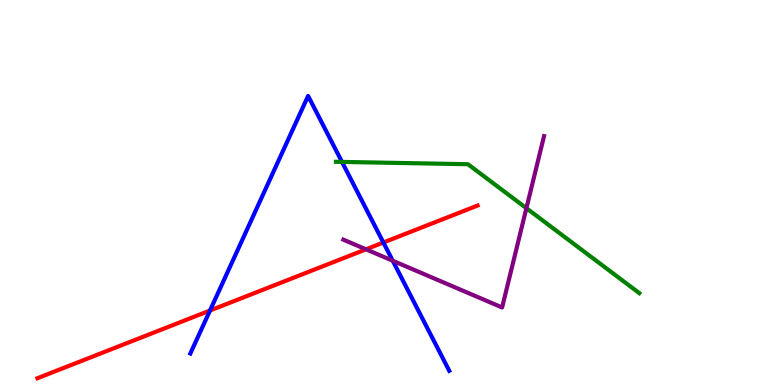[{'lines': ['blue', 'red'], 'intersections': [{'x': 2.71, 'y': 1.93}, {'x': 4.95, 'y': 3.7}]}, {'lines': ['green', 'red'], 'intersections': []}, {'lines': ['purple', 'red'], 'intersections': [{'x': 4.72, 'y': 3.52}]}, {'lines': ['blue', 'green'], 'intersections': [{'x': 4.41, 'y': 5.79}]}, {'lines': ['blue', 'purple'], 'intersections': [{'x': 5.07, 'y': 3.23}]}, {'lines': ['green', 'purple'], 'intersections': [{'x': 6.79, 'y': 4.59}]}]